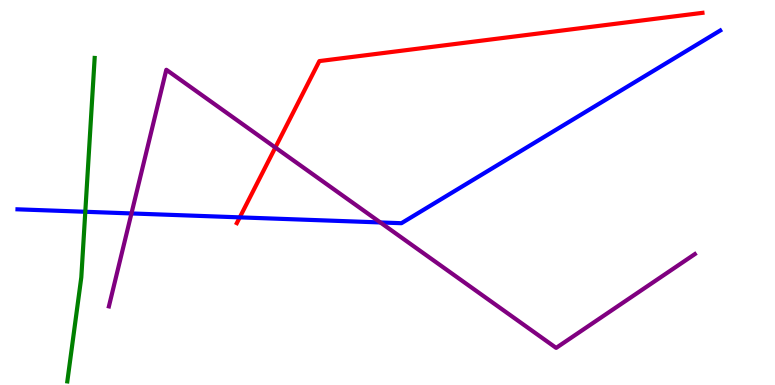[{'lines': ['blue', 'red'], 'intersections': [{'x': 3.09, 'y': 4.35}]}, {'lines': ['green', 'red'], 'intersections': []}, {'lines': ['purple', 'red'], 'intersections': [{'x': 3.55, 'y': 6.17}]}, {'lines': ['blue', 'green'], 'intersections': [{'x': 1.1, 'y': 4.5}]}, {'lines': ['blue', 'purple'], 'intersections': [{'x': 1.7, 'y': 4.46}, {'x': 4.91, 'y': 4.22}]}, {'lines': ['green', 'purple'], 'intersections': []}]